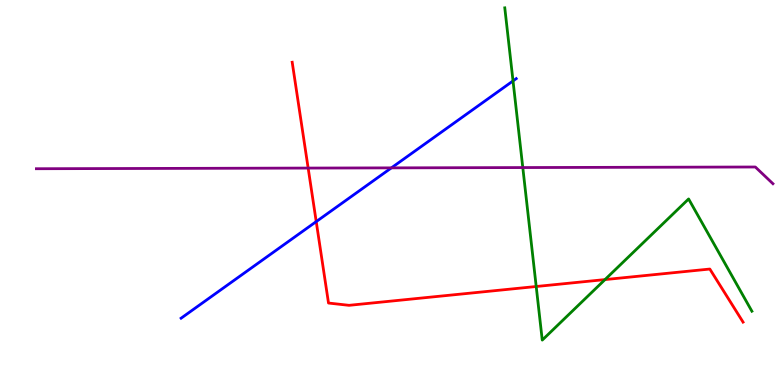[{'lines': ['blue', 'red'], 'intersections': [{'x': 4.08, 'y': 4.24}]}, {'lines': ['green', 'red'], 'intersections': [{'x': 6.92, 'y': 2.56}, {'x': 7.81, 'y': 2.74}]}, {'lines': ['purple', 'red'], 'intersections': [{'x': 3.98, 'y': 5.63}]}, {'lines': ['blue', 'green'], 'intersections': [{'x': 6.62, 'y': 7.9}]}, {'lines': ['blue', 'purple'], 'intersections': [{'x': 5.05, 'y': 5.64}]}, {'lines': ['green', 'purple'], 'intersections': [{'x': 6.75, 'y': 5.65}]}]